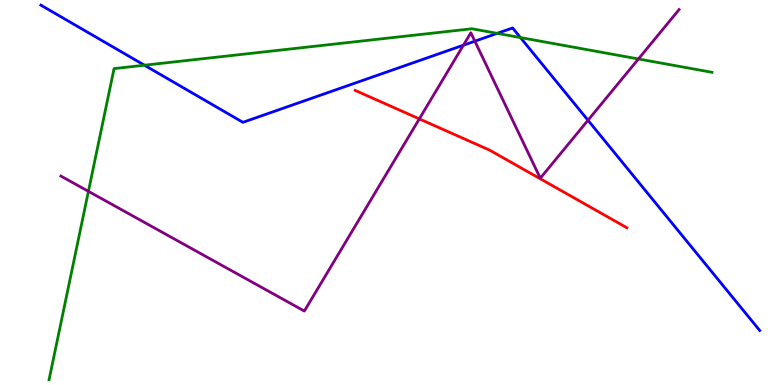[{'lines': ['blue', 'red'], 'intersections': []}, {'lines': ['green', 'red'], 'intersections': []}, {'lines': ['purple', 'red'], 'intersections': [{'x': 5.41, 'y': 6.91}]}, {'lines': ['blue', 'green'], 'intersections': [{'x': 1.86, 'y': 8.31}, {'x': 6.42, 'y': 9.13}, {'x': 6.72, 'y': 9.02}]}, {'lines': ['blue', 'purple'], 'intersections': [{'x': 5.98, 'y': 8.83}, {'x': 6.13, 'y': 8.93}, {'x': 7.59, 'y': 6.88}]}, {'lines': ['green', 'purple'], 'intersections': [{'x': 1.14, 'y': 5.03}, {'x': 8.24, 'y': 8.47}]}]